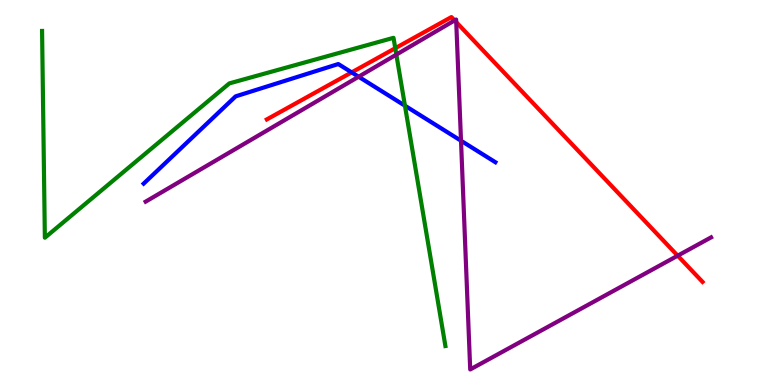[{'lines': ['blue', 'red'], 'intersections': [{'x': 4.54, 'y': 8.12}]}, {'lines': ['green', 'red'], 'intersections': [{'x': 5.1, 'y': 8.75}]}, {'lines': ['purple', 'red'], 'intersections': [{'x': 5.87, 'y': 9.47}, {'x': 5.89, 'y': 9.42}, {'x': 8.74, 'y': 3.36}]}, {'lines': ['blue', 'green'], 'intersections': [{'x': 5.23, 'y': 7.25}]}, {'lines': ['blue', 'purple'], 'intersections': [{'x': 4.63, 'y': 8.01}, {'x': 5.95, 'y': 6.34}]}, {'lines': ['green', 'purple'], 'intersections': [{'x': 5.11, 'y': 8.58}]}]